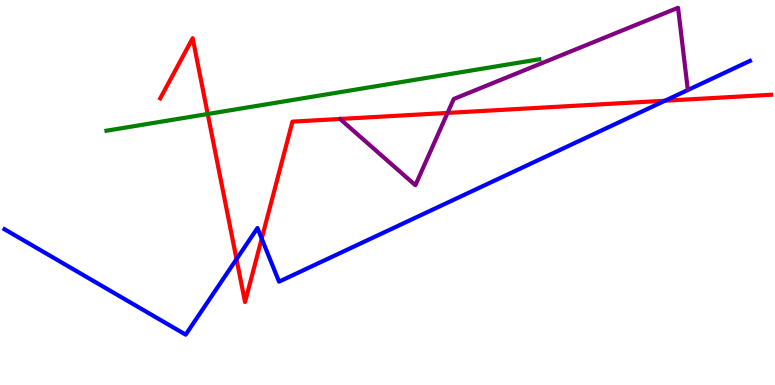[{'lines': ['blue', 'red'], 'intersections': [{'x': 3.05, 'y': 3.27}, {'x': 3.38, 'y': 3.8}, {'x': 8.58, 'y': 7.38}]}, {'lines': ['green', 'red'], 'intersections': [{'x': 2.68, 'y': 7.04}]}, {'lines': ['purple', 'red'], 'intersections': [{'x': 5.77, 'y': 7.07}]}, {'lines': ['blue', 'green'], 'intersections': []}, {'lines': ['blue', 'purple'], 'intersections': []}, {'lines': ['green', 'purple'], 'intersections': []}]